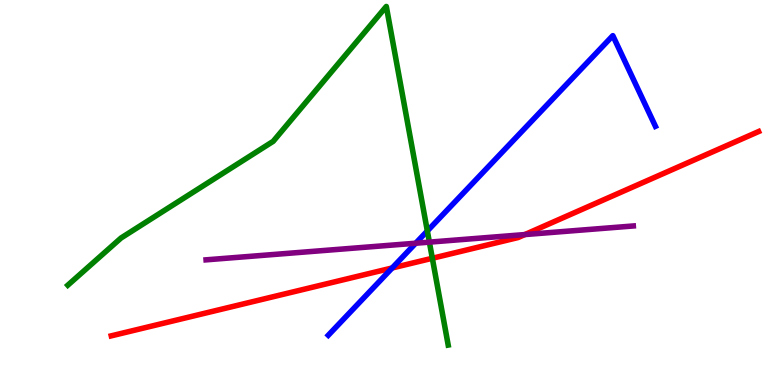[{'lines': ['blue', 'red'], 'intersections': [{'x': 5.06, 'y': 3.04}]}, {'lines': ['green', 'red'], 'intersections': [{'x': 5.58, 'y': 3.29}]}, {'lines': ['purple', 'red'], 'intersections': [{'x': 6.77, 'y': 3.91}]}, {'lines': ['blue', 'green'], 'intersections': [{'x': 5.51, 'y': 4.0}]}, {'lines': ['blue', 'purple'], 'intersections': [{'x': 5.36, 'y': 3.68}]}, {'lines': ['green', 'purple'], 'intersections': [{'x': 5.54, 'y': 3.71}]}]